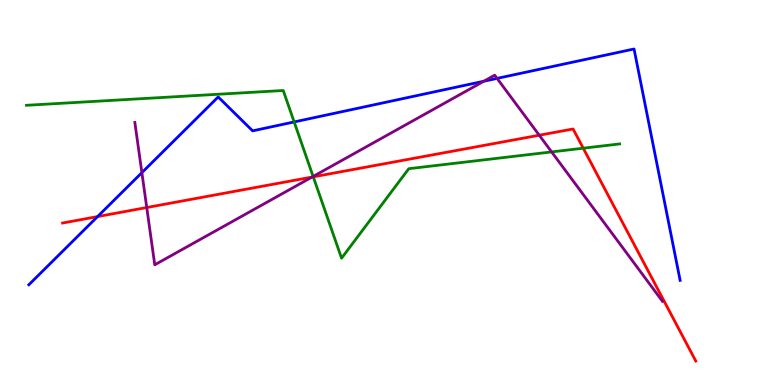[{'lines': ['blue', 'red'], 'intersections': [{'x': 1.26, 'y': 4.37}]}, {'lines': ['green', 'red'], 'intersections': [{'x': 4.04, 'y': 5.41}, {'x': 7.53, 'y': 6.15}]}, {'lines': ['purple', 'red'], 'intersections': [{'x': 1.89, 'y': 4.61}, {'x': 4.03, 'y': 5.4}, {'x': 6.96, 'y': 6.49}]}, {'lines': ['blue', 'green'], 'intersections': [{'x': 3.8, 'y': 6.83}]}, {'lines': ['blue', 'purple'], 'intersections': [{'x': 1.83, 'y': 5.52}, {'x': 6.24, 'y': 7.89}, {'x': 6.41, 'y': 7.96}]}, {'lines': ['green', 'purple'], 'intersections': [{'x': 4.04, 'y': 5.42}, {'x': 7.12, 'y': 6.05}]}]